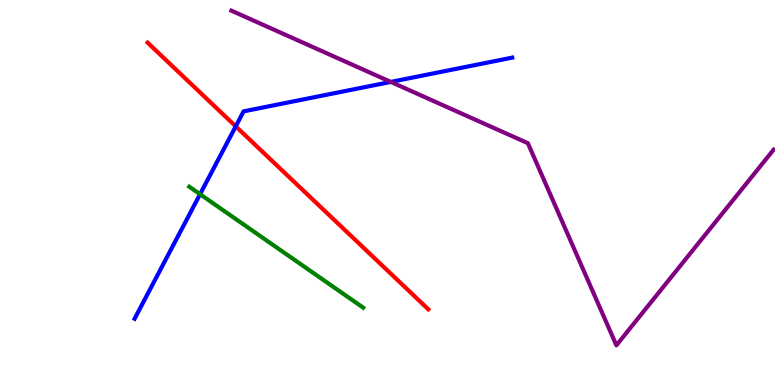[{'lines': ['blue', 'red'], 'intersections': [{'x': 3.04, 'y': 6.72}]}, {'lines': ['green', 'red'], 'intersections': []}, {'lines': ['purple', 'red'], 'intersections': []}, {'lines': ['blue', 'green'], 'intersections': [{'x': 2.58, 'y': 4.96}]}, {'lines': ['blue', 'purple'], 'intersections': [{'x': 5.04, 'y': 7.87}]}, {'lines': ['green', 'purple'], 'intersections': []}]